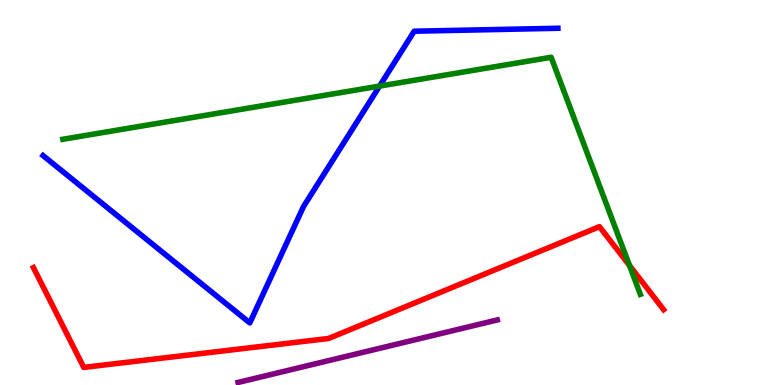[{'lines': ['blue', 'red'], 'intersections': []}, {'lines': ['green', 'red'], 'intersections': [{'x': 8.12, 'y': 3.1}]}, {'lines': ['purple', 'red'], 'intersections': []}, {'lines': ['blue', 'green'], 'intersections': [{'x': 4.9, 'y': 7.76}]}, {'lines': ['blue', 'purple'], 'intersections': []}, {'lines': ['green', 'purple'], 'intersections': []}]